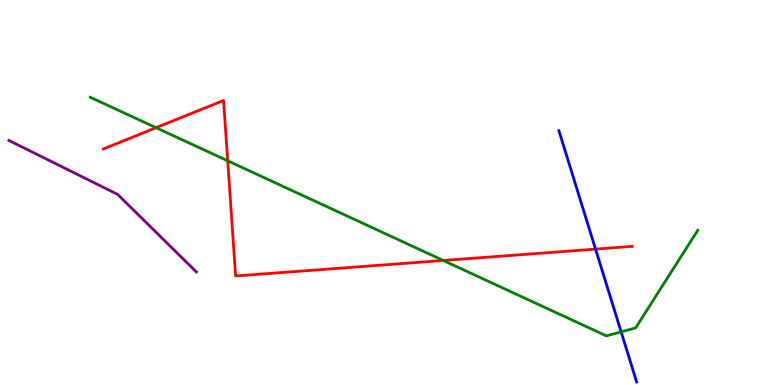[{'lines': ['blue', 'red'], 'intersections': [{'x': 7.68, 'y': 3.53}]}, {'lines': ['green', 'red'], 'intersections': [{'x': 2.01, 'y': 6.68}, {'x': 2.94, 'y': 5.82}, {'x': 5.72, 'y': 3.23}]}, {'lines': ['purple', 'red'], 'intersections': []}, {'lines': ['blue', 'green'], 'intersections': [{'x': 8.01, 'y': 1.38}]}, {'lines': ['blue', 'purple'], 'intersections': []}, {'lines': ['green', 'purple'], 'intersections': []}]